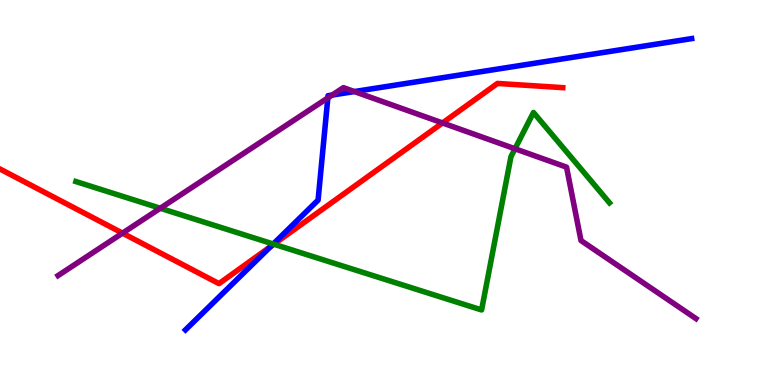[{'lines': ['blue', 'red'], 'intersections': [{'x': 3.49, 'y': 3.6}]}, {'lines': ['green', 'red'], 'intersections': [{'x': 3.53, 'y': 3.66}]}, {'lines': ['purple', 'red'], 'intersections': [{'x': 1.58, 'y': 3.94}, {'x': 5.71, 'y': 6.81}]}, {'lines': ['blue', 'green'], 'intersections': [{'x': 3.53, 'y': 3.66}]}, {'lines': ['blue', 'purple'], 'intersections': [{'x': 4.23, 'y': 7.46}, {'x': 4.29, 'y': 7.53}, {'x': 4.57, 'y': 7.62}]}, {'lines': ['green', 'purple'], 'intersections': [{'x': 2.07, 'y': 4.59}, {'x': 6.65, 'y': 6.14}]}]